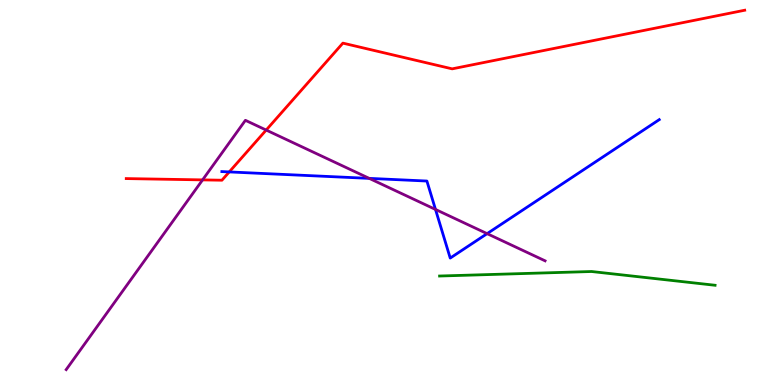[{'lines': ['blue', 'red'], 'intersections': [{'x': 2.96, 'y': 5.53}]}, {'lines': ['green', 'red'], 'intersections': []}, {'lines': ['purple', 'red'], 'intersections': [{'x': 2.61, 'y': 5.33}, {'x': 3.43, 'y': 6.62}]}, {'lines': ['blue', 'green'], 'intersections': []}, {'lines': ['blue', 'purple'], 'intersections': [{'x': 4.76, 'y': 5.37}, {'x': 5.62, 'y': 4.56}, {'x': 6.29, 'y': 3.93}]}, {'lines': ['green', 'purple'], 'intersections': []}]